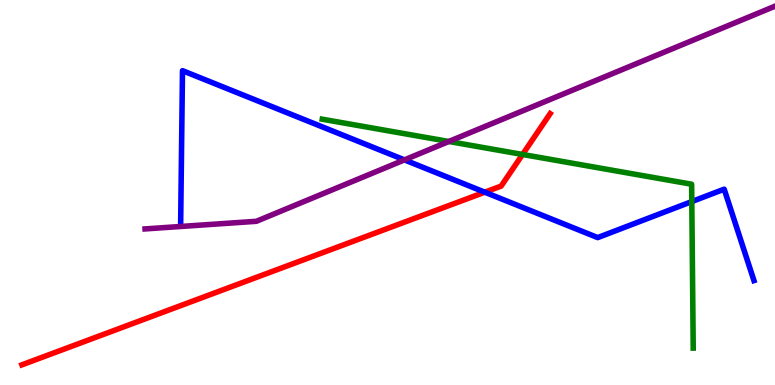[{'lines': ['blue', 'red'], 'intersections': [{'x': 6.26, 'y': 5.01}]}, {'lines': ['green', 'red'], 'intersections': [{'x': 6.74, 'y': 5.99}]}, {'lines': ['purple', 'red'], 'intersections': []}, {'lines': ['blue', 'green'], 'intersections': [{'x': 8.93, 'y': 4.76}]}, {'lines': ['blue', 'purple'], 'intersections': [{'x': 5.22, 'y': 5.85}]}, {'lines': ['green', 'purple'], 'intersections': [{'x': 5.79, 'y': 6.33}]}]